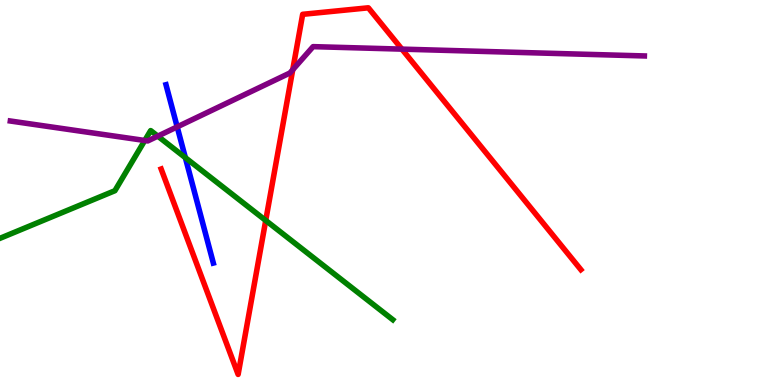[{'lines': ['blue', 'red'], 'intersections': []}, {'lines': ['green', 'red'], 'intersections': [{'x': 3.43, 'y': 4.27}]}, {'lines': ['purple', 'red'], 'intersections': [{'x': 3.78, 'y': 8.19}, {'x': 5.19, 'y': 8.72}]}, {'lines': ['blue', 'green'], 'intersections': [{'x': 2.39, 'y': 5.9}]}, {'lines': ['blue', 'purple'], 'intersections': [{'x': 2.29, 'y': 6.7}]}, {'lines': ['green', 'purple'], 'intersections': [{'x': 1.87, 'y': 6.35}, {'x': 2.04, 'y': 6.46}]}]